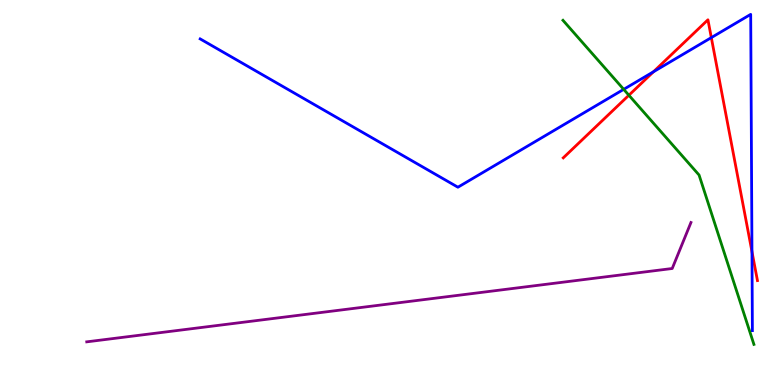[{'lines': ['blue', 'red'], 'intersections': [{'x': 8.43, 'y': 8.14}, {'x': 9.18, 'y': 9.02}, {'x': 9.7, 'y': 3.46}]}, {'lines': ['green', 'red'], 'intersections': [{'x': 8.11, 'y': 7.53}]}, {'lines': ['purple', 'red'], 'intersections': []}, {'lines': ['blue', 'green'], 'intersections': [{'x': 8.05, 'y': 7.68}]}, {'lines': ['blue', 'purple'], 'intersections': []}, {'lines': ['green', 'purple'], 'intersections': []}]